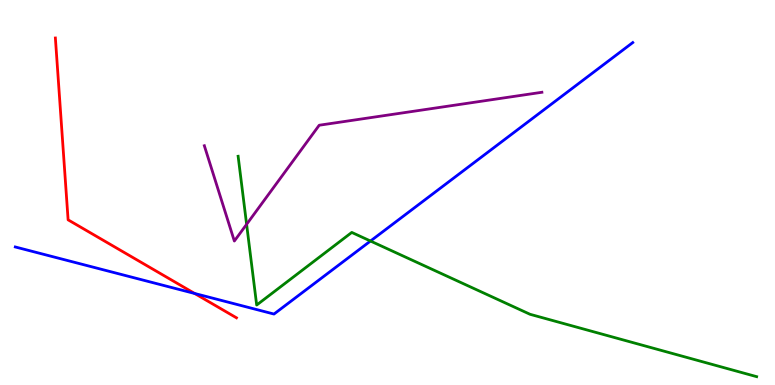[{'lines': ['blue', 'red'], 'intersections': [{'x': 2.51, 'y': 2.38}]}, {'lines': ['green', 'red'], 'intersections': []}, {'lines': ['purple', 'red'], 'intersections': []}, {'lines': ['blue', 'green'], 'intersections': [{'x': 4.78, 'y': 3.74}]}, {'lines': ['blue', 'purple'], 'intersections': []}, {'lines': ['green', 'purple'], 'intersections': [{'x': 3.18, 'y': 4.17}]}]